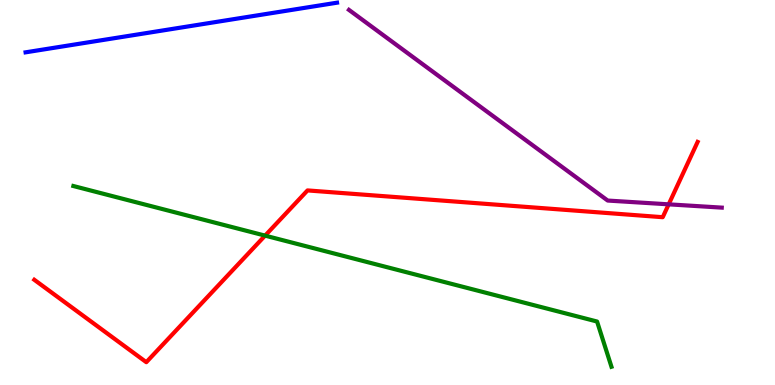[{'lines': ['blue', 'red'], 'intersections': []}, {'lines': ['green', 'red'], 'intersections': [{'x': 3.42, 'y': 3.88}]}, {'lines': ['purple', 'red'], 'intersections': [{'x': 8.63, 'y': 4.69}]}, {'lines': ['blue', 'green'], 'intersections': []}, {'lines': ['blue', 'purple'], 'intersections': []}, {'lines': ['green', 'purple'], 'intersections': []}]